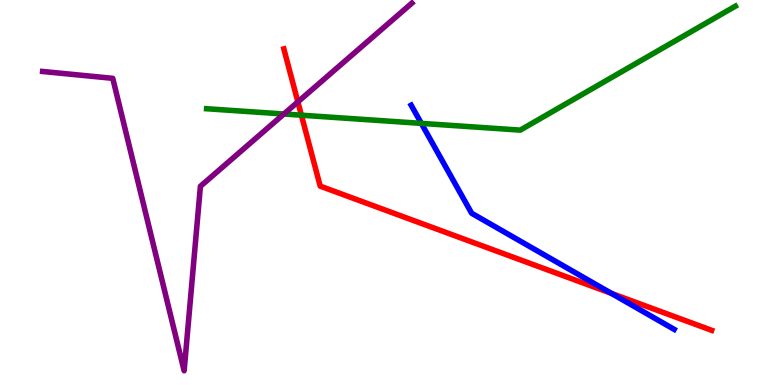[{'lines': ['blue', 'red'], 'intersections': [{'x': 7.89, 'y': 2.38}]}, {'lines': ['green', 'red'], 'intersections': [{'x': 3.89, 'y': 7.01}]}, {'lines': ['purple', 'red'], 'intersections': [{'x': 3.84, 'y': 7.35}]}, {'lines': ['blue', 'green'], 'intersections': [{'x': 5.44, 'y': 6.8}]}, {'lines': ['blue', 'purple'], 'intersections': []}, {'lines': ['green', 'purple'], 'intersections': [{'x': 3.66, 'y': 7.04}]}]